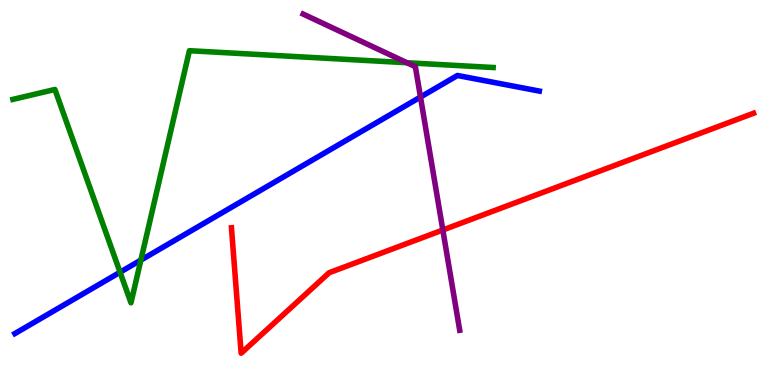[{'lines': ['blue', 'red'], 'intersections': []}, {'lines': ['green', 'red'], 'intersections': []}, {'lines': ['purple', 'red'], 'intersections': [{'x': 5.71, 'y': 4.03}]}, {'lines': ['blue', 'green'], 'intersections': [{'x': 1.55, 'y': 2.93}, {'x': 1.82, 'y': 3.24}]}, {'lines': ['blue', 'purple'], 'intersections': [{'x': 5.43, 'y': 7.48}]}, {'lines': ['green', 'purple'], 'intersections': [{'x': 5.25, 'y': 8.37}]}]